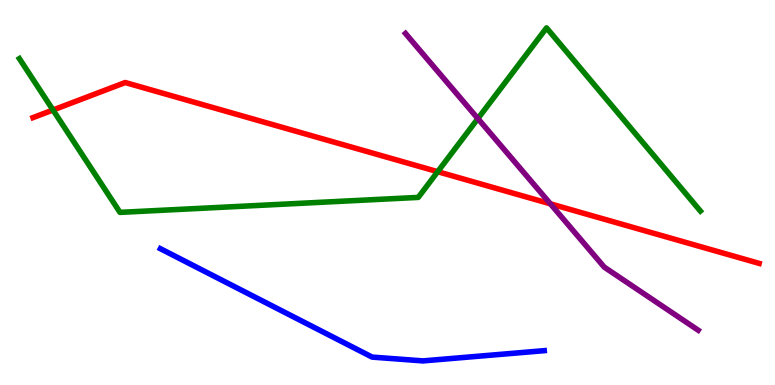[{'lines': ['blue', 'red'], 'intersections': []}, {'lines': ['green', 'red'], 'intersections': [{'x': 0.684, 'y': 7.14}, {'x': 5.65, 'y': 5.54}]}, {'lines': ['purple', 'red'], 'intersections': [{'x': 7.1, 'y': 4.71}]}, {'lines': ['blue', 'green'], 'intersections': []}, {'lines': ['blue', 'purple'], 'intersections': []}, {'lines': ['green', 'purple'], 'intersections': [{'x': 6.17, 'y': 6.92}]}]